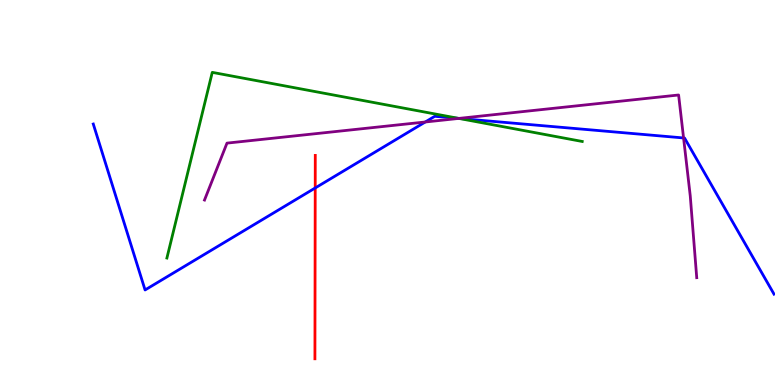[{'lines': ['blue', 'red'], 'intersections': [{'x': 4.07, 'y': 5.12}]}, {'lines': ['green', 'red'], 'intersections': []}, {'lines': ['purple', 'red'], 'intersections': []}, {'lines': ['blue', 'green'], 'intersections': [{'x': 5.92, 'y': 6.92}]}, {'lines': ['blue', 'purple'], 'intersections': [{'x': 5.49, 'y': 6.83}, {'x': 5.92, 'y': 6.92}, {'x': 8.82, 'y': 6.42}]}, {'lines': ['green', 'purple'], 'intersections': [{'x': 5.92, 'y': 6.92}]}]